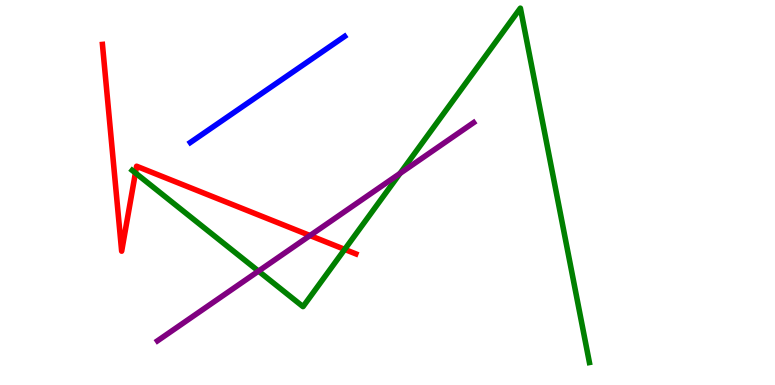[{'lines': ['blue', 'red'], 'intersections': []}, {'lines': ['green', 'red'], 'intersections': [{'x': 1.75, 'y': 5.51}, {'x': 4.45, 'y': 3.52}]}, {'lines': ['purple', 'red'], 'intersections': [{'x': 4.0, 'y': 3.88}]}, {'lines': ['blue', 'green'], 'intersections': []}, {'lines': ['blue', 'purple'], 'intersections': []}, {'lines': ['green', 'purple'], 'intersections': [{'x': 3.34, 'y': 2.96}, {'x': 5.16, 'y': 5.5}]}]